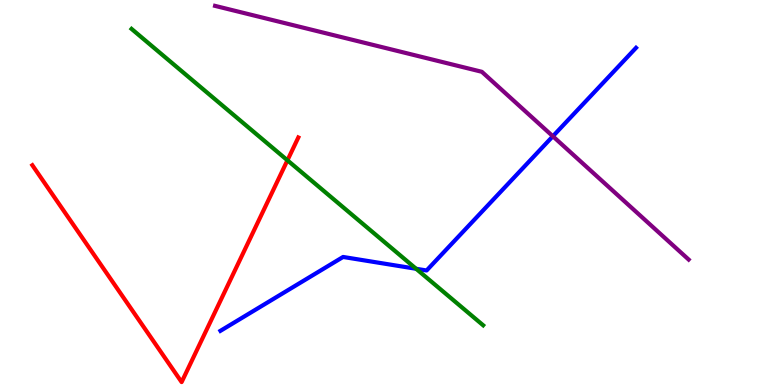[{'lines': ['blue', 'red'], 'intersections': []}, {'lines': ['green', 'red'], 'intersections': [{'x': 3.71, 'y': 5.84}]}, {'lines': ['purple', 'red'], 'intersections': []}, {'lines': ['blue', 'green'], 'intersections': [{'x': 5.37, 'y': 3.02}]}, {'lines': ['blue', 'purple'], 'intersections': [{'x': 7.13, 'y': 6.46}]}, {'lines': ['green', 'purple'], 'intersections': []}]